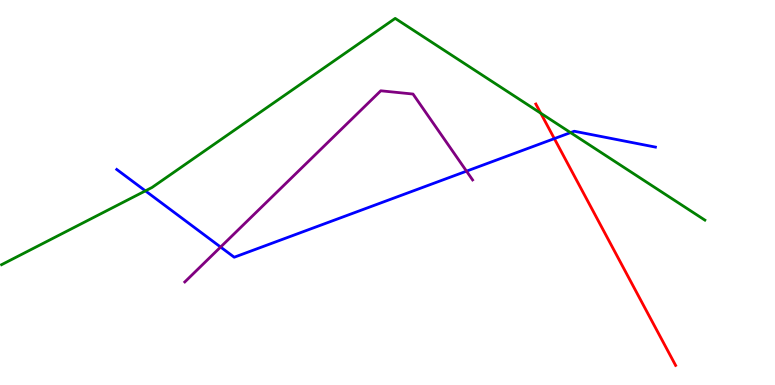[{'lines': ['blue', 'red'], 'intersections': [{'x': 7.15, 'y': 6.4}]}, {'lines': ['green', 'red'], 'intersections': [{'x': 6.98, 'y': 7.06}]}, {'lines': ['purple', 'red'], 'intersections': []}, {'lines': ['blue', 'green'], 'intersections': [{'x': 1.88, 'y': 5.04}, {'x': 7.36, 'y': 6.56}]}, {'lines': ['blue', 'purple'], 'intersections': [{'x': 2.85, 'y': 3.58}, {'x': 6.02, 'y': 5.55}]}, {'lines': ['green', 'purple'], 'intersections': []}]